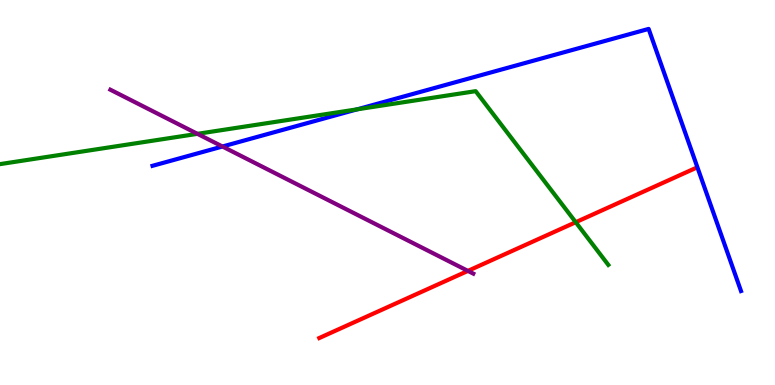[{'lines': ['blue', 'red'], 'intersections': []}, {'lines': ['green', 'red'], 'intersections': [{'x': 7.43, 'y': 4.23}]}, {'lines': ['purple', 'red'], 'intersections': [{'x': 6.04, 'y': 2.96}]}, {'lines': ['blue', 'green'], 'intersections': [{'x': 4.61, 'y': 7.16}]}, {'lines': ['blue', 'purple'], 'intersections': [{'x': 2.87, 'y': 6.19}]}, {'lines': ['green', 'purple'], 'intersections': [{'x': 2.55, 'y': 6.52}]}]